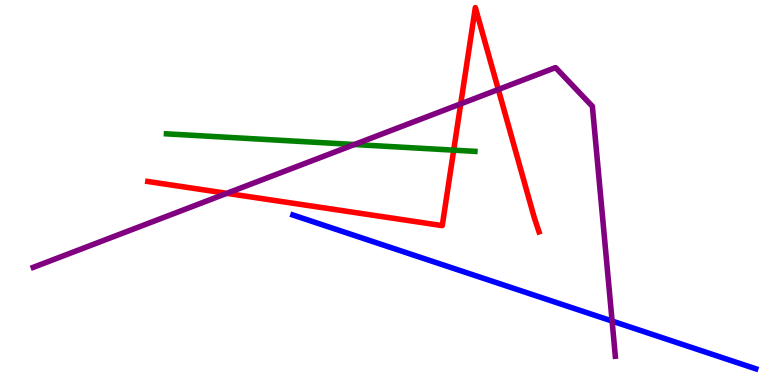[{'lines': ['blue', 'red'], 'intersections': []}, {'lines': ['green', 'red'], 'intersections': [{'x': 5.85, 'y': 6.1}]}, {'lines': ['purple', 'red'], 'intersections': [{'x': 2.93, 'y': 4.98}, {'x': 5.94, 'y': 7.3}, {'x': 6.43, 'y': 7.68}]}, {'lines': ['blue', 'green'], 'intersections': []}, {'lines': ['blue', 'purple'], 'intersections': [{'x': 7.9, 'y': 1.66}]}, {'lines': ['green', 'purple'], 'intersections': [{'x': 4.57, 'y': 6.25}]}]